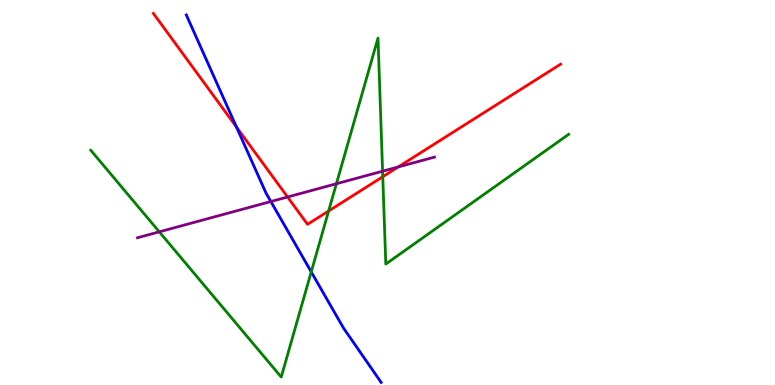[{'lines': ['blue', 'red'], 'intersections': [{'x': 3.05, 'y': 6.7}]}, {'lines': ['green', 'red'], 'intersections': [{'x': 4.24, 'y': 4.52}, {'x': 4.94, 'y': 5.41}]}, {'lines': ['purple', 'red'], 'intersections': [{'x': 3.71, 'y': 4.88}, {'x': 5.14, 'y': 5.66}]}, {'lines': ['blue', 'green'], 'intersections': [{'x': 4.02, 'y': 2.94}]}, {'lines': ['blue', 'purple'], 'intersections': [{'x': 3.49, 'y': 4.77}]}, {'lines': ['green', 'purple'], 'intersections': [{'x': 2.06, 'y': 3.98}, {'x': 4.34, 'y': 5.23}, {'x': 4.94, 'y': 5.55}]}]